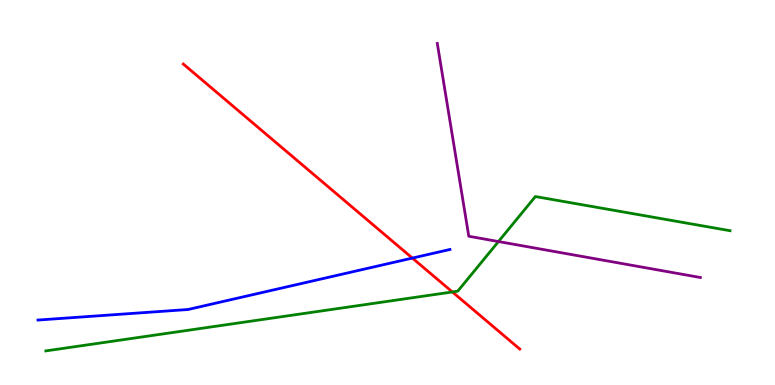[{'lines': ['blue', 'red'], 'intersections': [{'x': 5.32, 'y': 3.3}]}, {'lines': ['green', 'red'], 'intersections': [{'x': 5.84, 'y': 2.42}]}, {'lines': ['purple', 'red'], 'intersections': []}, {'lines': ['blue', 'green'], 'intersections': []}, {'lines': ['blue', 'purple'], 'intersections': []}, {'lines': ['green', 'purple'], 'intersections': [{'x': 6.43, 'y': 3.73}]}]